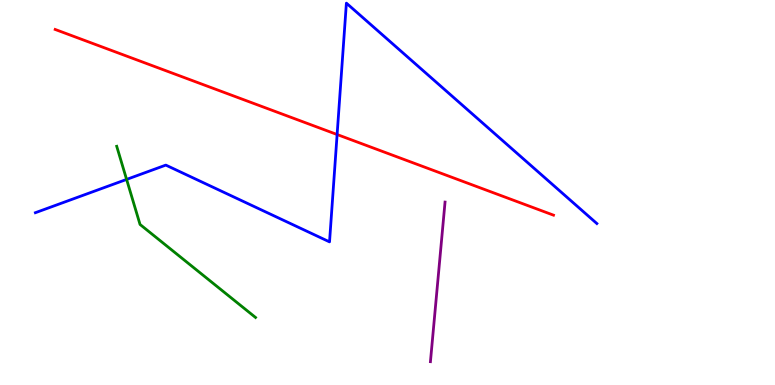[{'lines': ['blue', 'red'], 'intersections': [{'x': 4.35, 'y': 6.51}]}, {'lines': ['green', 'red'], 'intersections': []}, {'lines': ['purple', 'red'], 'intersections': []}, {'lines': ['blue', 'green'], 'intersections': [{'x': 1.63, 'y': 5.34}]}, {'lines': ['blue', 'purple'], 'intersections': []}, {'lines': ['green', 'purple'], 'intersections': []}]